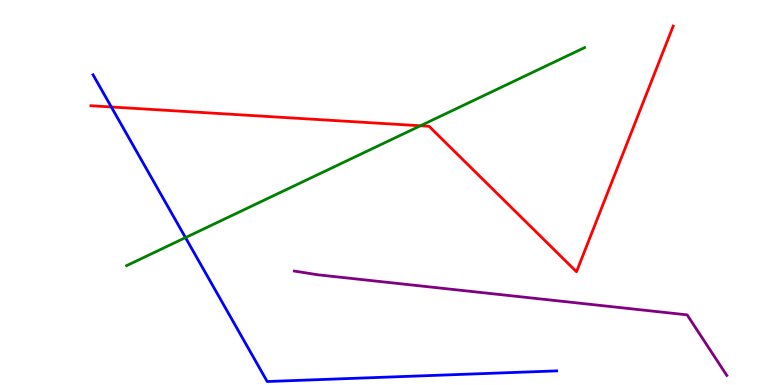[{'lines': ['blue', 'red'], 'intersections': [{'x': 1.44, 'y': 7.22}]}, {'lines': ['green', 'red'], 'intersections': [{'x': 5.42, 'y': 6.73}]}, {'lines': ['purple', 'red'], 'intersections': []}, {'lines': ['blue', 'green'], 'intersections': [{'x': 2.39, 'y': 3.83}]}, {'lines': ['blue', 'purple'], 'intersections': []}, {'lines': ['green', 'purple'], 'intersections': []}]